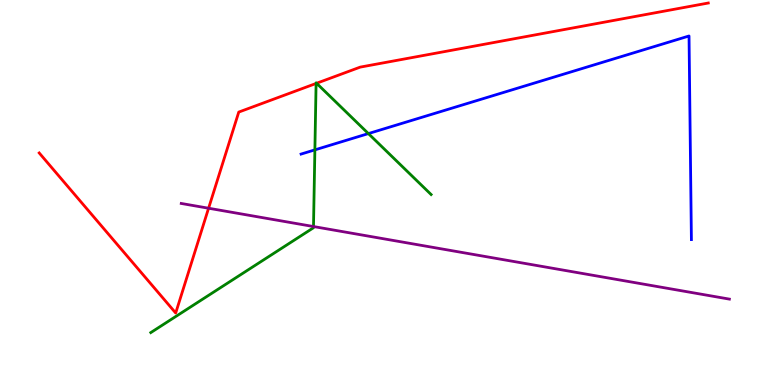[{'lines': ['blue', 'red'], 'intersections': []}, {'lines': ['green', 'red'], 'intersections': [{'x': 4.08, 'y': 7.83}, {'x': 4.08, 'y': 7.84}]}, {'lines': ['purple', 'red'], 'intersections': [{'x': 2.69, 'y': 4.59}]}, {'lines': ['blue', 'green'], 'intersections': [{'x': 4.06, 'y': 6.11}, {'x': 4.75, 'y': 6.53}]}, {'lines': ['blue', 'purple'], 'intersections': []}, {'lines': ['green', 'purple'], 'intersections': [{'x': 4.05, 'y': 4.12}]}]